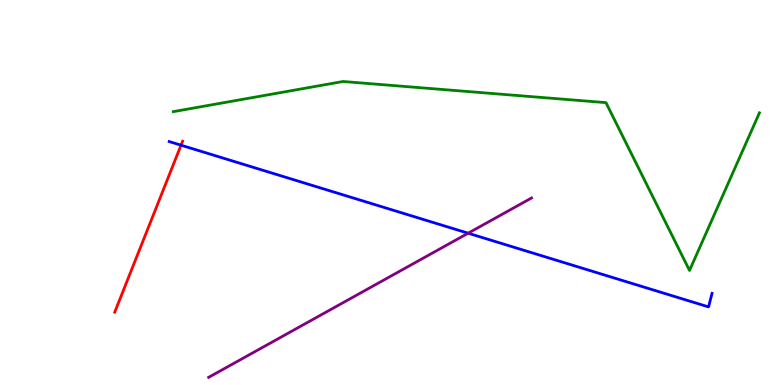[{'lines': ['blue', 'red'], 'intersections': [{'x': 2.34, 'y': 6.23}]}, {'lines': ['green', 'red'], 'intersections': []}, {'lines': ['purple', 'red'], 'intersections': []}, {'lines': ['blue', 'green'], 'intersections': []}, {'lines': ['blue', 'purple'], 'intersections': [{'x': 6.04, 'y': 3.94}]}, {'lines': ['green', 'purple'], 'intersections': []}]